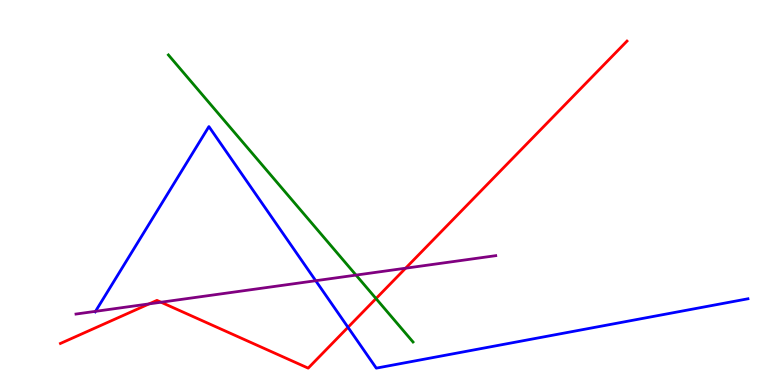[{'lines': ['blue', 'red'], 'intersections': [{'x': 4.49, 'y': 1.5}]}, {'lines': ['green', 'red'], 'intersections': [{'x': 4.85, 'y': 2.25}]}, {'lines': ['purple', 'red'], 'intersections': [{'x': 1.92, 'y': 2.11}, {'x': 2.08, 'y': 2.15}, {'x': 5.23, 'y': 3.03}]}, {'lines': ['blue', 'green'], 'intersections': []}, {'lines': ['blue', 'purple'], 'intersections': [{'x': 1.23, 'y': 1.91}, {'x': 4.07, 'y': 2.71}]}, {'lines': ['green', 'purple'], 'intersections': [{'x': 4.59, 'y': 2.85}]}]